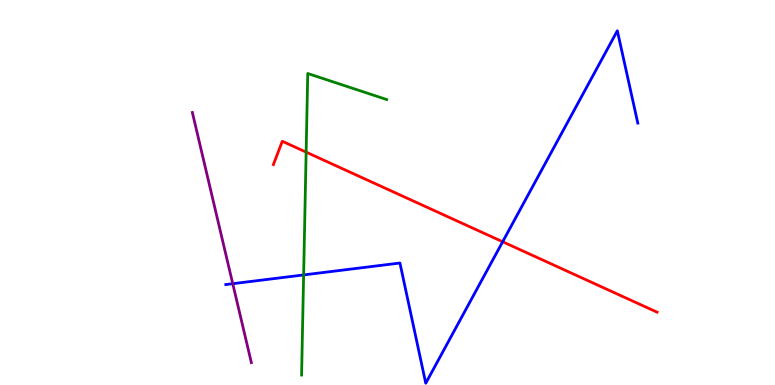[{'lines': ['blue', 'red'], 'intersections': [{'x': 6.49, 'y': 3.72}]}, {'lines': ['green', 'red'], 'intersections': [{'x': 3.95, 'y': 6.05}]}, {'lines': ['purple', 'red'], 'intersections': []}, {'lines': ['blue', 'green'], 'intersections': [{'x': 3.92, 'y': 2.86}]}, {'lines': ['blue', 'purple'], 'intersections': [{'x': 3.0, 'y': 2.63}]}, {'lines': ['green', 'purple'], 'intersections': []}]